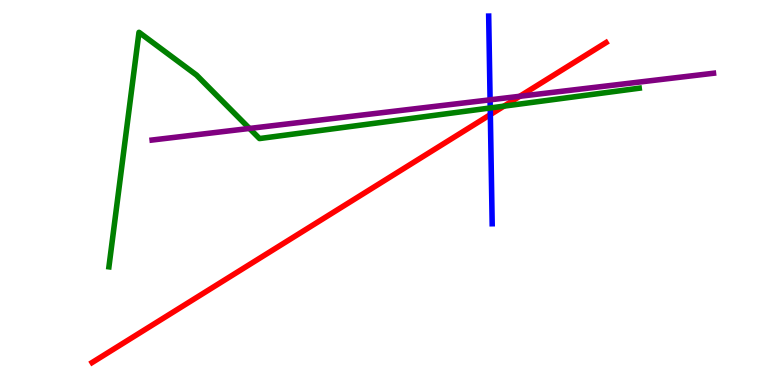[{'lines': ['blue', 'red'], 'intersections': [{'x': 6.33, 'y': 7.02}]}, {'lines': ['green', 'red'], 'intersections': [{'x': 6.5, 'y': 7.24}]}, {'lines': ['purple', 'red'], 'intersections': [{'x': 6.71, 'y': 7.5}]}, {'lines': ['blue', 'green'], 'intersections': [{'x': 6.33, 'y': 7.2}]}, {'lines': ['blue', 'purple'], 'intersections': [{'x': 6.32, 'y': 7.41}]}, {'lines': ['green', 'purple'], 'intersections': [{'x': 3.22, 'y': 6.66}]}]